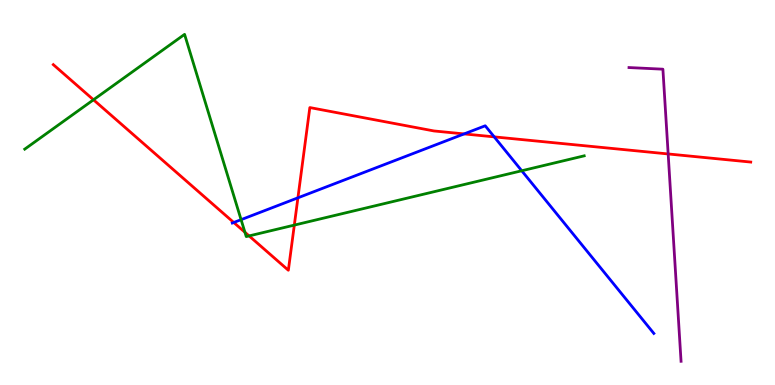[{'lines': ['blue', 'red'], 'intersections': [{'x': 3.02, 'y': 4.22}, {'x': 3.84, 'y': 4.86}, {'x': 5.99, 'y': 6.52}, {'x': 6.38, 'y': 6.44}]}, {'lines': ['green', 'red'], 'intersections': [{'x': 1.21, 'y': 7.41}, {'x': 3.16, 'y': 3.97}, {'x': 3.21, 'y': 3.87}, {'x': 3.8, 'y': 4.15}]}, {'lines': ['purple', 'red'], 'intersections': [{'x': 8.62, 'y': 6.0}]}, {'lines': ['blue', 'green'], 'intersections': [{'x': 3.11, 'y': 4.29}, {'x': 6.73, 'y': 5.56}]}, {'lines': ['blue', 'purple'], 'intersections': []}, {'lines': ['green', 'purple'], 'intersections': []}]